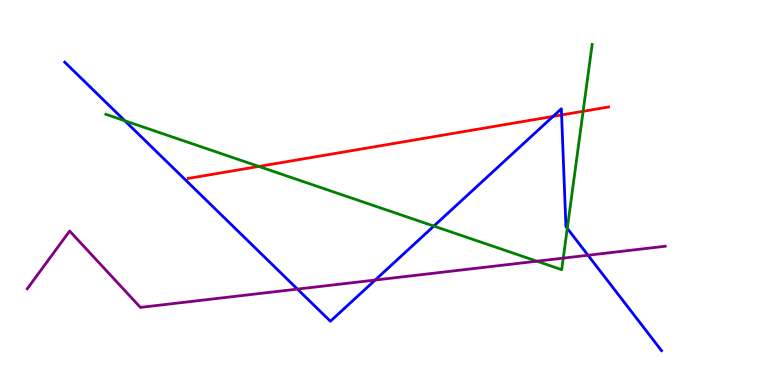[{'lines': ['blue', 'red'], 'intersections': [{'x': 7.14, 'y': 6.98}, {'x': 7.25, 'y': 7.01}]}, {'lines': ['green', 'red'], 'intersections': [{'x': 3.34, 'y': 5.68}, {'x': 7.52, 'y': 7.11}]}, {'lines': ['purple', 'red'], 'intersections': []}, {'lines': ['blue', 'green'], 'intersections': [{'x': 1.61, 'y': 6.86}, {'x': 5.6, 'y': 4.13}, {'x': 7.32, 'y': 4.07}]}, {'lines': ['blue', 'purple'], 'intersections': [{'x': 3.84, 'y': 2.49}, {'x': 4.84, 'y': 2.73}, {'x': 7.59, 'y': 3.37}]}, {'lines': ['green', 'purple'], 'intersections': [{'x': 6.93, 'y': 3.22}, {'x': 7.27, 'y': 3.3}]}]